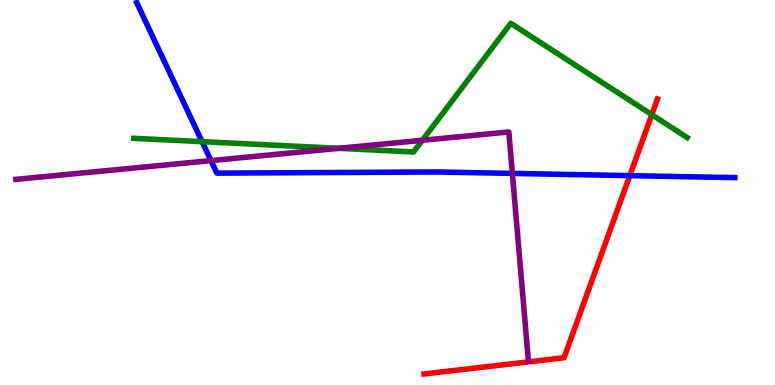[{'lines': ['blue', 'red'], 'intersections': [{'x': 8.13, 'y': 5.44}]}, {'lines': ['green', 'red'], 'intersections': [{'x': 8.41, 'y': 7.02}]}, {'lines': ['purple', 'red'], 'intersections': []}, {'lines': ['blue', 'green'], 'intersections': [{'x': 2.61, 'y': 6.32}]}, {'lines': ['blue', 'purple'], 'intersections': [{'x': 2.72, 'y': 5.83}, {'x': 6.61, 'y': 5.5}]}, {'lines': ['green', 'purple'], 'intersections': [{'x': 4.37, 'y': 6.15}, {'x': 5.45, 'y': 6.36}]}]